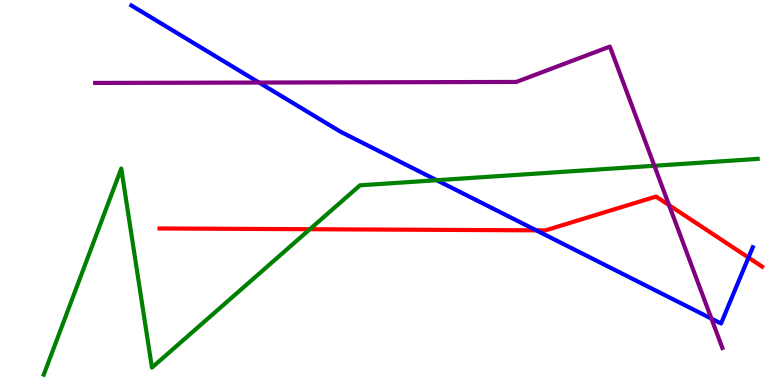[{'lines': ['blue', 'red'], 'intersections': [{'x': 6.92, 'y': 4.02}, {'x': 9.66, 'y': 3.31}]}, {'lines': ['green', 'red'], 'intersections': [{'x': 4.0, 'y': 4.05}]}, {'lines': ['purple', 'red'], 'intersections': [{'x': 8.63, 'y': 4.67}]}, {'lines': ['blue', 'green'], 'intersections': [{'x': 5.64, 'y': 5.32}]}, {'lines': ['blue', 'purple'], 'intersections': [{'x': 3.34, 'y': 7.86}, {'x': 9.18, 'y': 1.72}]}, {'lines': ['green', 'purple'], 'intersections': [{'x': 8.44, 'y': 5.69}]}]